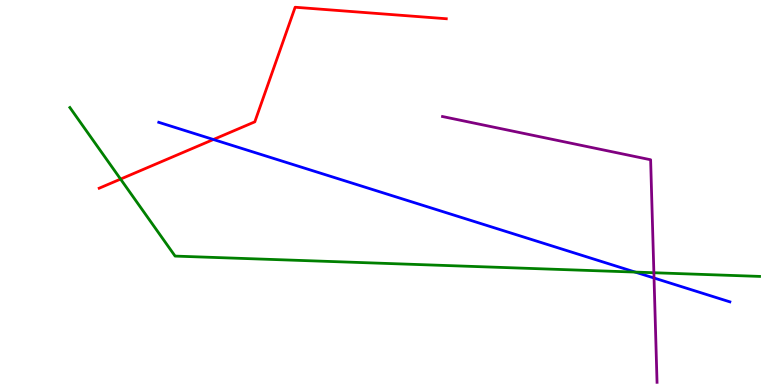[{'lines': ['blue', 'red'], 'intersections': [{'x': 2.75, 'y': 6.38}]}, {'lines': ['green', 'red'], 'intersections': [{'x': 1.56, 'y': 5.35}]}, {'lines': ['purple', 'red'], 'intersections': []}, {'lines': ['blue', 'green'], 'intersections': [{'x': 8.2, 'y': 2.93}]}, {'lines': ['blue', 'purple'], 'intersections': [{'x': 8.44, 'y': 2.78}]}, {'lines': ['green', 'purple'], 'intersections': [{'x': 8.44, 'y': 2.92}]}]